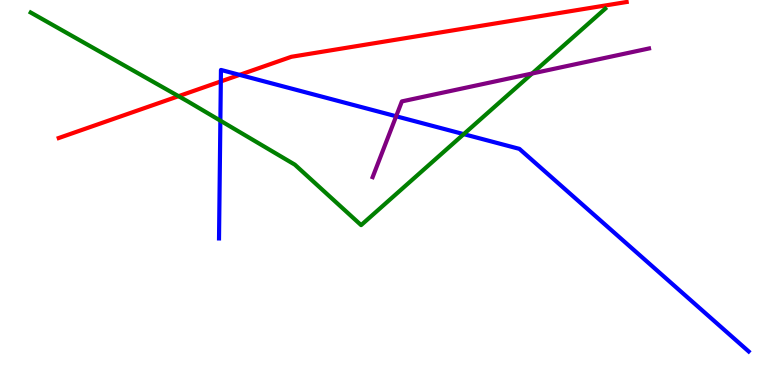[{'lines': ['blue', 'red'], 'intersections': [{'x': 2.85, 'y': 7.89}, {'x': 3.09, 'y': 8.06}]}, {'lines': ['green', 'red'], 'intersections': [{'x': 2.3, 'y': 7.5}]}, {'lines': ['purple', 'red'], 'intersections': []}, {'lines': ['blue', 'green'], 'intersections': [{'x': 2.84, 'y': 6.87}, {'x': 5.98, 'y': 6.52}]}, {'lines': ['blue', 'purple'], 'intersections': [{'x': 5.11, 'y': 6.98}]}, {'lines': ['green', 'purple'], 'intersections': [{'x': 6.87, 'y': 8.09}]}]